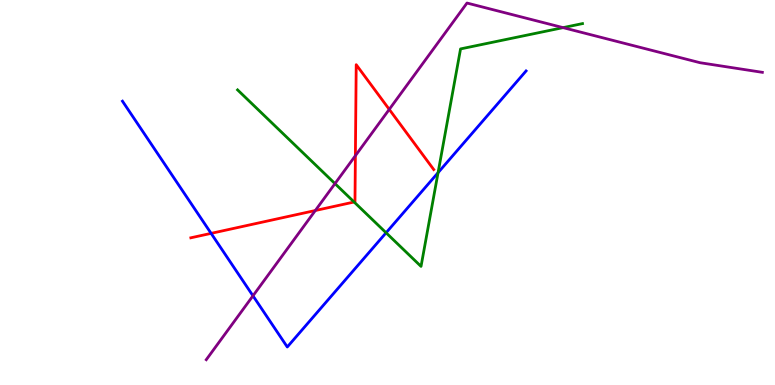[{'lines': ['blue', 'red'], 'intersections': [{'x': 2.72, 'y': 3.94}]}, {'lines': ['green', 'red'], 'intersections': [{'x': 4.57, 'y': 4.75}]}, {'lines': ['purple', 'red'], 'intersections': [{'x': 4.07, 'y': 4.53}, {'x': 4.59, 'y': 5.96}, {'x': 5.02, 'y': 7.16}]}, {'lines': ['blue', 'green'], 'intersections': [{'x': 4.98, 'y': 3.95}, {'x': 5.65, 'y': 5.51}]}, {'lines': ['blue', 'purple'], 'intersections': [{'x': 3.26, 'y': 2.32}]}, {'lines': ['green', 'purple'], 'intersections': [{'x': 4.32, 'y': 5.23}, {'x': 7.27, 'y': 9.28}]}]